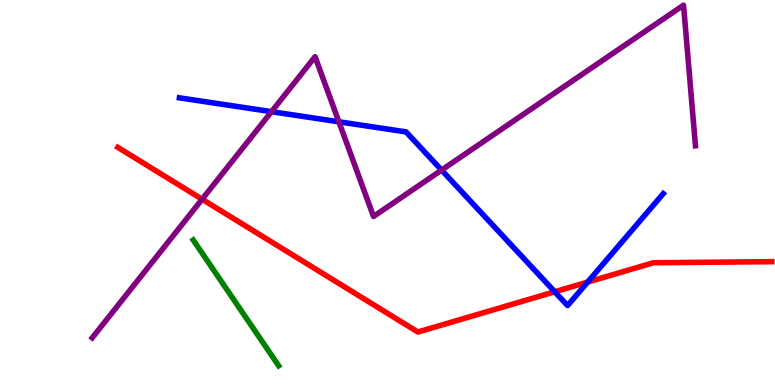[{'lines': ['blue', 'red'], 'intersections': [{'x': 7.16, 'y': 2.42}, {'x': 7.58, 'y': 2.67}]}, {'lines': ['green', 'red'], 'intersections': []}, {'lines': ['purple', 'red'], 'intersections': [{'x': 2.61, 'y': 4.83}]}, {'lines': ['blue', 'green'], 'intersections': []}, {'lines': ['blue', 'purple'], 'intersections': [{'x': 3.5, 'y': 7.1}, {'x': 4.37, 'y': 6.84}, {'x': 5.7, 'y': 5.58}]}, {'lines': ['green', 'purple'], 'intersections': []}]